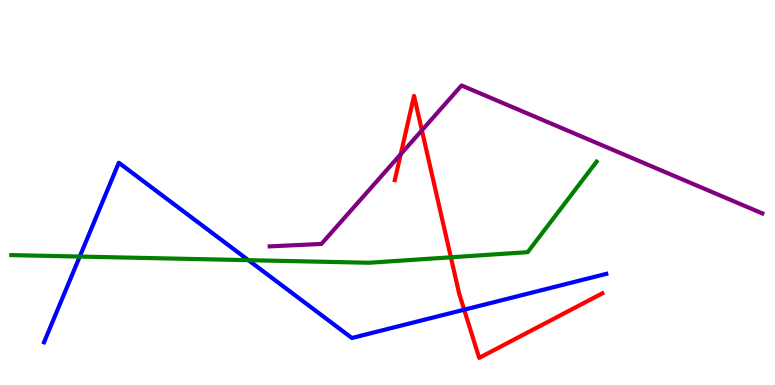[{'lines': ['blue', 'red'], 'intersections': [{'x': 5.99, 'y': 1.96}]}, {'lines': ['green', 'red'], 'intersections': [{'x': 5.82, 'y': 3.32}]}, {'lines': ['purple', 'red'], 'intersections': [{'x': 5.17, 'y': 5.99}, {'x': 5.44, 'y': 6.62}]}, {'lines': ['blue', 'green'], 'intersections': [{'x': 1.03, 'y': 3.34}, {'x': 3.21, 'y': 3.24}]}, {'lines': ['blue', 'purple'], 'intersections': []}, {'lines': ['green', 'purple'], 'intersections': []}]